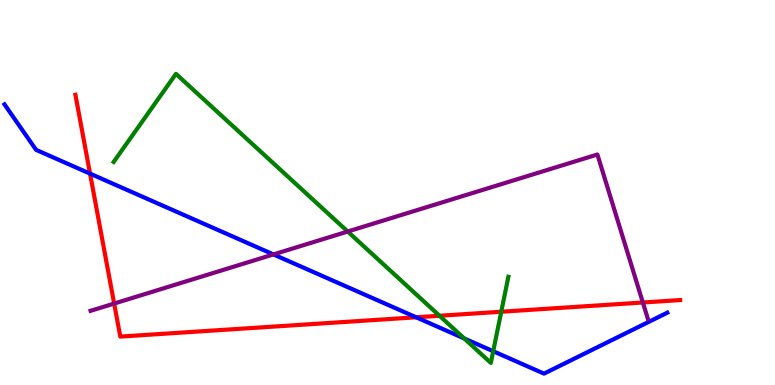[{'lines': ['blue', 'red'], 'intersections': [{'x': 1.16, 'y': 5.49}, {'x': 5.37, 'y': 1.76}]}, {'lines': ['green', 'red'], 'intersections': [{'x': 5.67, 'y': 1.8}, {'x': 6.47, 'y': 1.9}]}, {'lines': ['purple', 'red'], 'intersections': [{'x': 1.47, 'y': 2.12}, {'x': 8.29, 'y': 2.14}]}, {'lines': ['blue', 'green'], 'intersections': [{'x': 5.99, 'y': 1.21}, {'x': 6.36, 'y': 0.877}]}, {'lines': ['blue', 'purple'], 'intersections': [{'x': 3.53, 'y': 3.39}]}, {'lines': ['green', 'purple'], 'intersections': [{'x': 4.49, 'y': 3.99}]}]